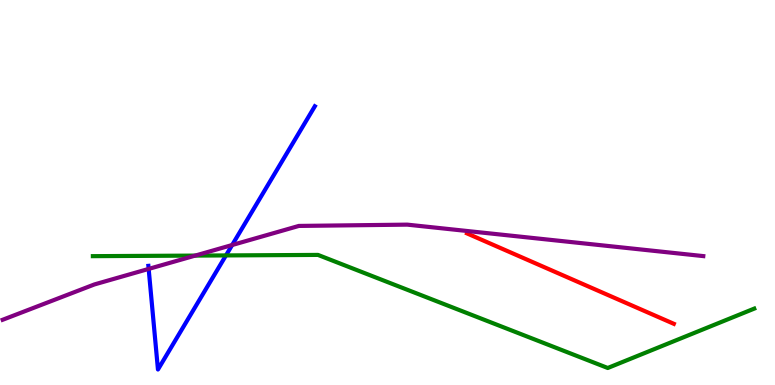[{'lines': ['blue', 'red'], 'intersections': []}, {'lines': ['green', 'red'], 'intersections': []}, {'lines': ['purple', 'red'], 'intersections': []}, {'lines': ['blue', 'green'], 'intersections': [{'x': 2.92, 'y': 3.37}]}, {'lines': ['blue', 'purple'], 'intersections': [{'x': 1.92, 'y': 3.02}, {'x': 3.0, 'y': 3.64}]}, {'lines': ['green', 'purple'], 'intersections': [{'x': 2.52, 'y': 3.36}]}]